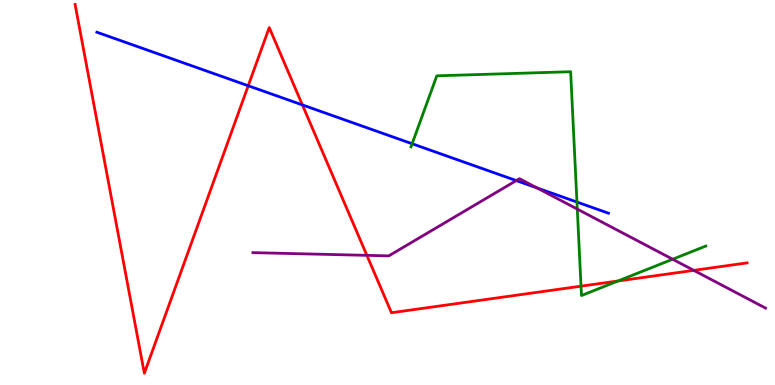[{'lines': ['blue', 'red'], 'intersections': [{'x': 3.2, 'y': 7.77}, {'x': 3.9, 'y': 7.27}]}, {'lines': ['green', 'red'], 'intersections': [{'x': 7.5, 'y': 2.57}, {'x': 7.97, 'y': 2.7}]}, {'lines': ['purple', 'red'], 'intersections': [{'x': 4.73, 'y': 3.37}, {'x': 8.95, 'y': 2.98}]}, {'lines': ['blue', 'green'], 'intersections': [{'x': 5.32, 'y': 6.27}, {'x': 7.44, 'y': 4.75}]}, {'lines': ['blue', 'purple'], 'intersections': [{'x': 6.66, 'y': 5.31}, {'x': 6.93, 'y': 5.12}]}, {'lines': ['green', 'purple'], 'intersections': [{'x': 7.45, 'y': 4.57}, {'x': 8.68, 'y': 3.27}]}]